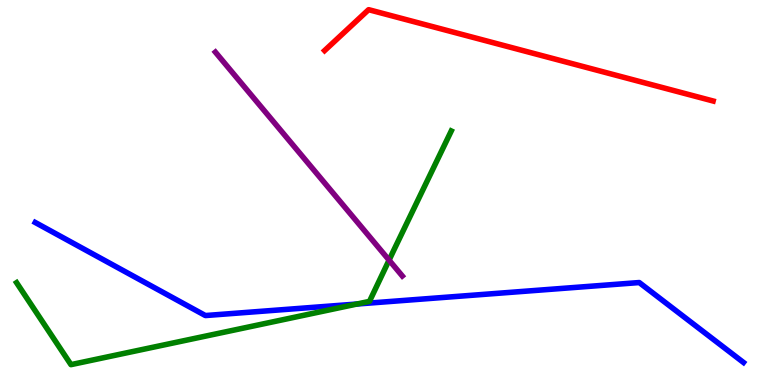[{'lines': ['blue', 'red'], 'intersections': []}, {'lines': ['green', 'red'], 'intersections': []}, {'lines': ['purple', 'red'], 'intersections': []}, {'lines': ['blue', 'green'], 'intersections': [{'x': 4.61, 'y': 2.1}]}, {'lines': ['blue', 'purple'], 'intersections': []}, {'lines': ['green', 'purple'], 'intersections': [{'x': 5.02, 'y': 3.24}]}]